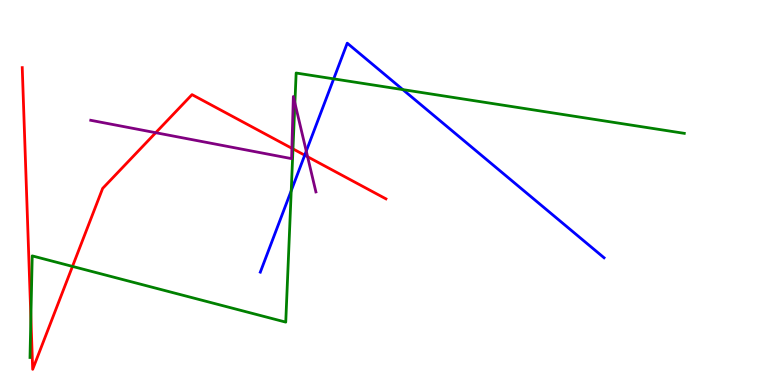[{'lines': ['blue', 'red'], 'intersections': [{'x': 3.93, 'y': 5.97}]}, {'lines': ['green', 'red'], 'intersections': [{'x': 0.398, 'y': 1.76}, {'x': 0.935, 'y': 3.08}, {'x': 3.78, 'y': 6.13}]}, {'lines': ['purple', 'red'], 'intersections': [{'x': 2.01, 'y': 6.55}, {'x': 3.77, 'y': 6.15}, {'x': 3.97, 'y': 5.93}]}, {'lines': ['blue', 'green'], 'intersections': [{'x': 3.76, 'y': 5.05}, {'x': 4.31, 'y': 7.95}, {'x': 5.2, 'y': 7.67}]}, {'lines': ['blue', 'purple'], 'intersections': [{'x': 3.95, 'y': 6.07}]}, {'lines': ['green', 'purple'], 'intersections': [{'x': 3.81, 'y': 7.32}]}]